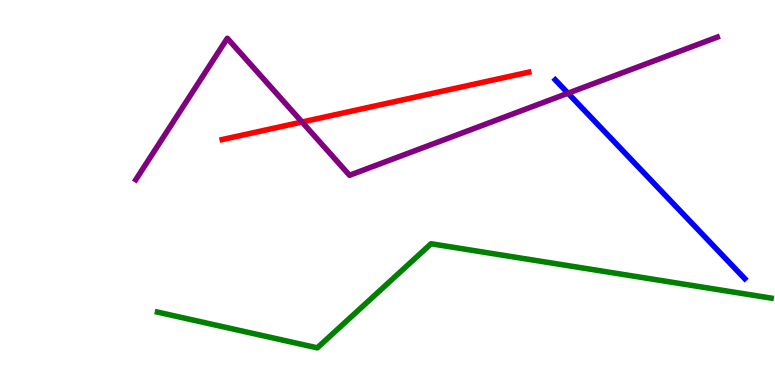[{'lines': ['blue', 'red'], 'intersections': []}, {'lines': ['green', 'red'], 'intersections': []}, {'lines': ['purple', 'red'], 'intersections': [{'x': 3.9, 'y': 6.83}]}, {'lines': ['blue', 'green'], 'intersections': []}, {'lines': ['blue', 'purple'], 'intersections': [{'x': 7.33, 'y': 7.58}]}, {'lines': ['green', 'purple'], 'intersections': []}]